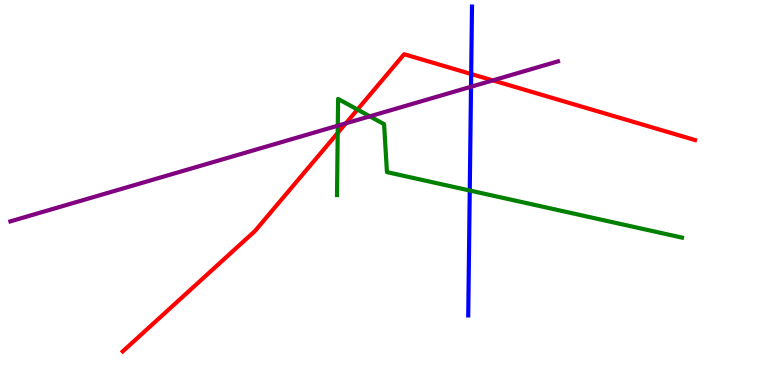[{'lines': ['blue', 'red'], 'intersections': [{'x': 6.08, 'y': 8.08}]}, {'lines': ['green', 'red'], 'intersections': [{'x': 4.36, 'y': 6.55}, {'x': 4.61, 'y': 7.15}]}, {'lines': ['purple', 'red'], 'intersections': [{'x': 4.46, 'y': 6.8}, {'x': 6.36, 'y': 7.91}]}, {'lines': ['blue', 'green'], 'intersections': [{'x': 6.06, 'y': 5.05}]}, {'lines': ['blue', 'purple'], 'intersections': [{'x': 6.08, 'y': 7.75}]}, {'lines': ['green', 'purple'], 'intersections': [{'x': 4.36, 'y': 6.74}, {'x': 4.77, 'y': 6.98}]}]